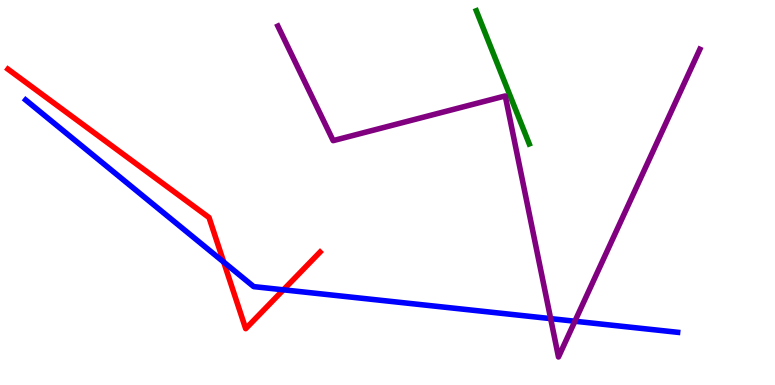[{'lines': ['blue', 'red'], 'intersections': [{'x': 2.89, 'y': 3.19}, {'x': 3.66, 'y': 2.47}]}, {'lines': ['green', 'red'], 'intersections': []}, {'lines': ['purple', 'red'], 'intersections': []}, {'lines': ['blue', 'green'], 'intersections': []}, {'lines': ['blue', 'purple'], 'intersections': [{'x': 7.11, 'y': 1.72}, {'x': 7.42, 'y': 1.66}]}, {'lines': ['green', 'purple'], 'intersections': []}]